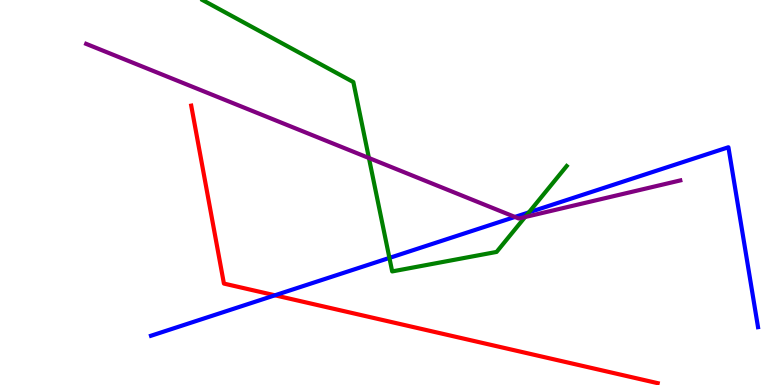[{'lines': ['blue', 'red'], 'intersections': [{'x': 3.55, 'y': 2.33}]}, {'lines': ['green', 'red'], 'intersections': []}, {'lines': ['purple', 'red'], 'intersections': []}, {'lines': ['blue', 'green'], 'intersections': [{'x': 5.02, 'y': 3.3}, {'x': 6.82, 'y': 4.48}]}, {'lines': ['blue', 'purple'], 'intersections': [{'x': 6.64, 'y': 4.36}]}, {'lines': ['green', 'purple'], 'intersections': [{'x': 4.76, 'y': 5.9}, {'x': 6.78, 'y': 4.36}]}]